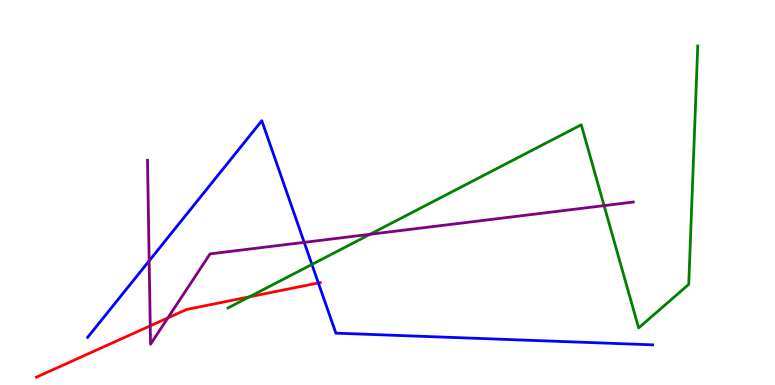[{'lines': ['blue', 'red'], 'intersections': [{'x': 4.11, 'y': 2.65}]}, {'lines': ['green', 'red'], 'intersections': [{'x': 3.22, 'y': 2.29}]}, {'lines': ['purple', 'red'], 'intersections': [{'x': 1.94, 'y': 1.54}, {'x': 2.17, 'y': 1.74}]}, {'lines': ['blue', 'green'], 'intersections': [{'x': 4.02, 'y': 3.13}]}, {'lines': ['blue', 'purple'], 'intersections': [{'x': 1.92, 'y': 3.23}, {'x': 3.93, 'y': 3.71}]}, {'lines': ['green', 'purple'], 'intersections': [{'x': 4.78, 'y': 3.91}, {'x': 7.79, 'y': 4.66}]}]